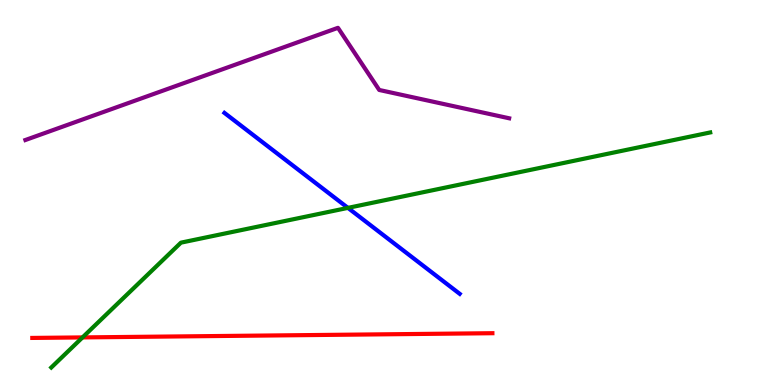[{'lines': ['blue', 'red'], 'intersections': []}, {'lines': ['green', 'red'], 'intersections': [{'x': 1.06, 'y': 1.24}]}, {'lines': ['purple', 'red'], 'intersections': []}, {'lines': ['blue', 'green'], 'intersections': [{'x': 4.49, 'y': 4.6}]}, {'lines': ['blue', 'purple'], 'intersections': []}, {'lines': ['green', 'purple'], 'intersections': []}]